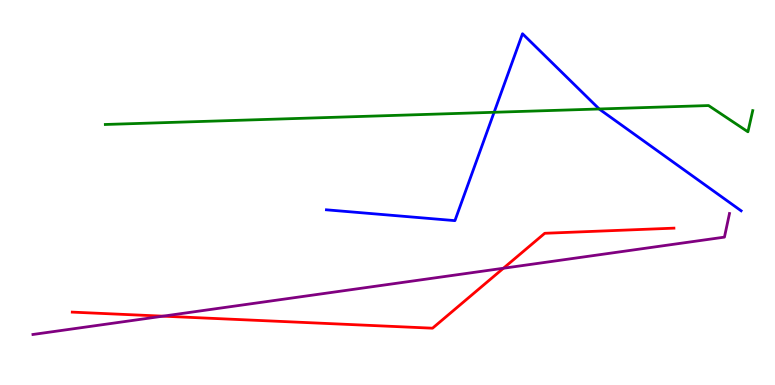[{'lines': ['blue', 'red'], 'intersections': []}, {'lines': ['green', 'red'], 'intersections': []}, {'lines': ['purple', 'red'], 'intersections': [{'x': 2.1, 'y': 1.79}, {'x': 6.5, 'y': 3.03}]}, {'lines': ['blue', 'green'], 'intersections': [{'x': 6.38, 'y': 7.08}, {'x': 7.73, 'y': 7.17}]}, {'lines': ['blue', 'purple'], 'intersections': []}, {'lines': ['green', 'purple'], 'intersections': []}]